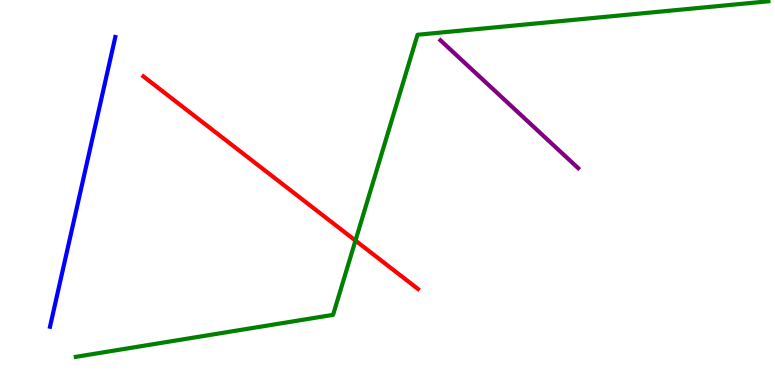[{'lines': ['blue', 'red'], 'intersections': []}, {'lines': ['green', 'red'], 'intersections': [{'x': 4.59, 'y': 3.75}]}, {'lines': ['purple', 'red'], 'intersections': []}, {'lines': ['blue', 'green'], 'intersections': []}, {'lines': ['blue', 'purple'], 'intersections': []}, {'lines': ['green', 'purple'], 'intersections': []}]